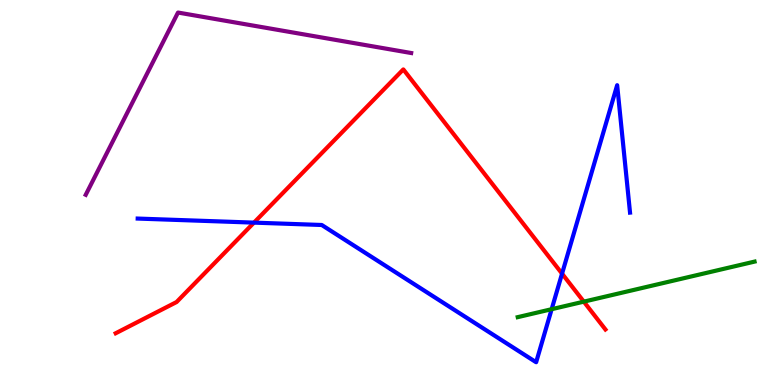[{'lines': ['blue', 'red'], 'intersections': [{'x': 3.28, 'y': 4.22}, {'x': 7.25, 'y': 2.89}]}, {'lines': ['green', 'red'], 'intersections': [{'x': 7.53, 'y': 2.16}]}, {'lines': ['purple', 'red'], 'intersections': []}, {'lines': ['blue', 'green'], 'intersections': [{'x': 7.12, 'y': 1.97}]}, {'lines': ['blue', 'purple'], 'intersections': []}, {'lines': ['green', 'purple'], 'intersections': []}]